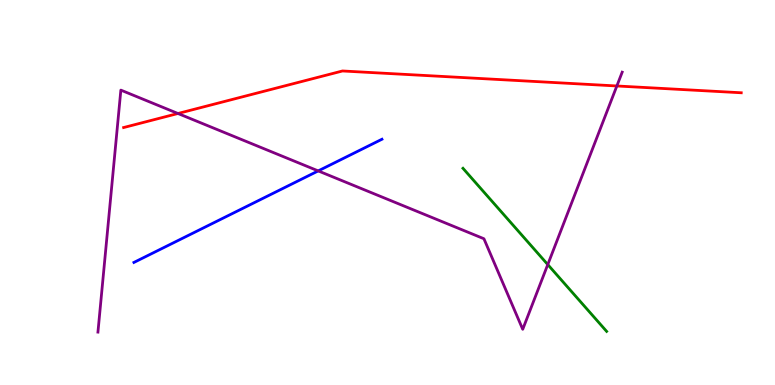[{'lines': ['blue', 'red'], 'intersections': []}, {'lines': ['green', 'red'], 'intersections': []}, {'lines': ['purple', 'red'], 'intersections': [{'x': 2.3, 'y': 7.05}, {'x': 7.96, 'y': 7.77}]}, {'lines': ['blue', 'green'], 'intersections': []}, {'lines': ['blue', 'purple'], 'intersections': [{'x': 4.11, 'y': 5.56}]}, {'lines': ['green', 'purple'], 'intersections': [{'x': 7.07, 'y': 3.13}]}]